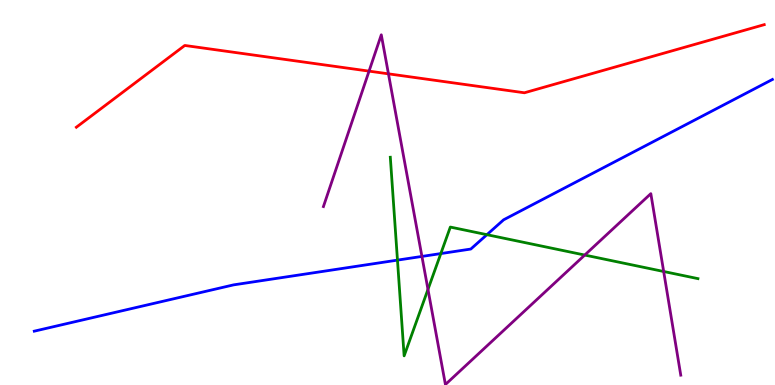[{'lines': ['blue', 'red'], 'intersections': []}, {'lines': ['green', 'red'], 'intersections': []}, {'lines': ['purple', 'red'], 'intersections': [{'x': 4.76, 'y': 8.15}, {'x': 5.01, 'y': 8.08}]}, {'lines': ['blue', 'green'], 'intersections': [{'x': 5.13, 'y': 3.24}, {'x': 5.69, 'y': 3.41}, {'x': 6.28, 'y': 3.9}]}, {'lines': ['blue', 'purple'], 'intersections': [{'x': 5.44, 'y': 3.34}]}, {'lines': ['green', 'purple'], 'intersections': [{'x': 5.52, 'y': 2.48}, {'x': 7.55, 'y': 3.38}, {'x': 8.56, 'y': 2.95}]}]